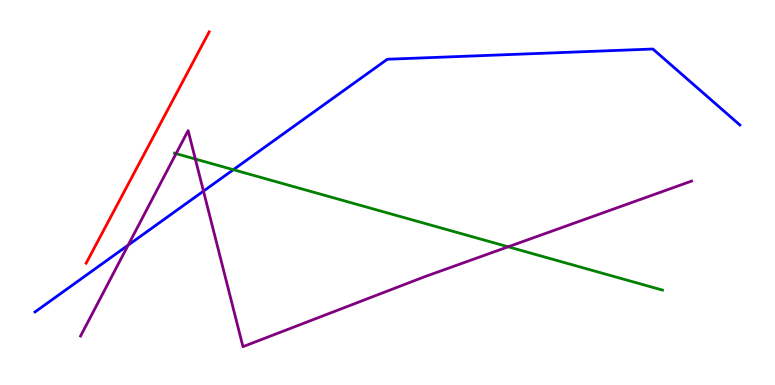[{'lines': ['blue', 'red'], 'intersections': []}, {'lines': ['green', 'red'], 'intersections': []}, {'lines': ['purple', 'red'], 'intersections': []}, {'lines': ['blue', 'green'], 'intersections': [{'x': 3.01, 'y': 5.59}]}, {'lines': ['blue', 'purple'], 'intersections': [{'x': 1.65, 'y': 3.63}, {'x': 2.63, 'y': 5.04}]}, {'lines': ['green', 'purple'], 'intersections': [{'x': 2.27, 'y': 6.01}, {'x': 2.52, 'y': 5.87}, {'x': 6.56, 'y': 3.59}]}]